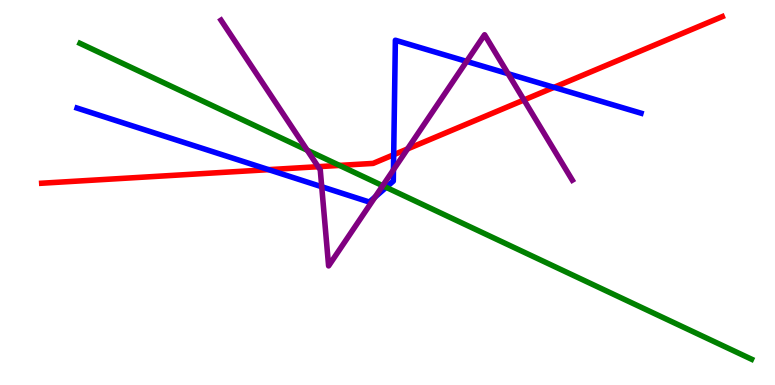[{'lines': ['blue', 'red'], 'intersections': [{'x': 3.47, 'y': 5.59}, {'x': 5.08, 'y': 5.98}, {'x': 7.15, 'y': 7.73}]}, {'lines': ['green', 'red'], 'intersections': [{'x': 4.38, 'y': 5.7}]}, {'lines': ['purple', 'red'], 'intersections': [{'x': 4.11, 'y': 5.67}, {'x': 5.26, 'y': 6.13}, {'x': 6.76, 'y': 7.4}]}, {'lines': ['blue', 'green'], 'intersections': [{'x': 4.98, 'y': 5.13}]}, {'lines': ['blue', 'purple'], 'intersections': [{'x': 4.15, 'y': 5.15}, {'x': 4.84, 'y': 4.88}, {'x': 5.08, 'y': 5.59}, {'x': 6.02, 'y': 8.41}, {'x': 6.56, 'y': 8.09}]}, {'lines': ['green', 'purple'], 'intersections': [{'x': 3.96, 'y': 6.1}, {'x': 4.94, 'y': 5.18}]}]